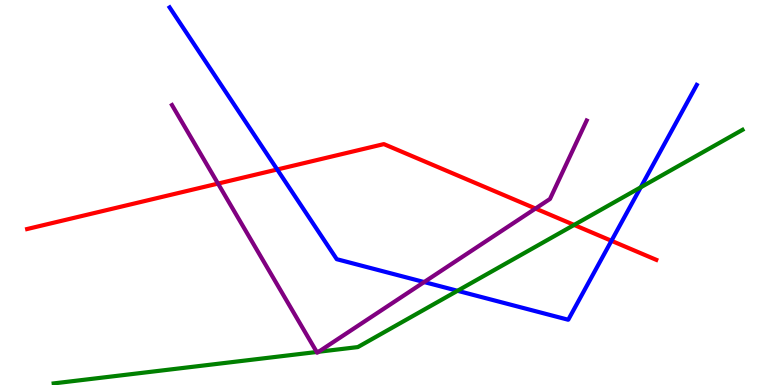[{'lines': ['blue', 'red'], 'intersections': [{'x': 3.58, 'y': 5.6}, {'x': 7.89, 'y': 3.75}]}, {'lines': ['green', 'red'], 'intersections': [{'x': 7.41, 'y': 4.16}]}, {'lines': ['purple', 'red'], 'intersections': [{'x': 2.81, 'y': 5.23}, {'x': 6.91, 'y': 4.58}]}, {'lines': ['blue', 'green'], 'intersections': [{'x': 5.9, 'y': 2.45}, {'x': 8.27, 'y': 5.13}]}, {'lines': ['blue', 'purple'], 'intersections': [{'x': 5.47, 'y': 2.67}]}, {'lines': ['green', 'purple'], 'intersections': [{'x': 4.09, 'y': 0.857}, {'x': 4.11, 'y': 0.863}]}]